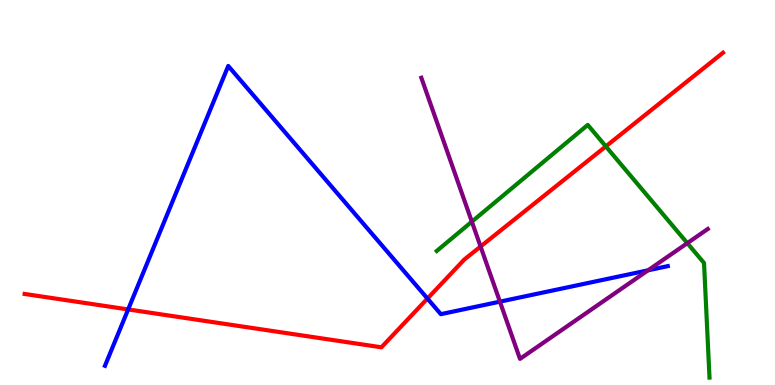[{'lines': ['blue', 'red'], 'intersections': [{'x': 1.65, 'y': 1.96}, {'x': 5.52, 'y': 2.25}]}, {'lines': ['green', 'red'], 'intersections': [{'x': 7.82, 'y': 6.2}]}, {'lines': ['purple', 'red'], 'intersections': [{'x': 6.2, 'y': 3.6}]}, {'lines': ['blue', 'green'], 'intersections': []}, {'lines': ['blue', 'purple'], 'intersections': [{'x': 6.45, 'y': 2.16}, {'x': 8.36, 'y': 2.98}]}, {'lines': ['green', 'purple'], 'intersections': [{'x': 6.09, 'y': 4.24}, {'x': 8.87, 'y': 3.68}]}]